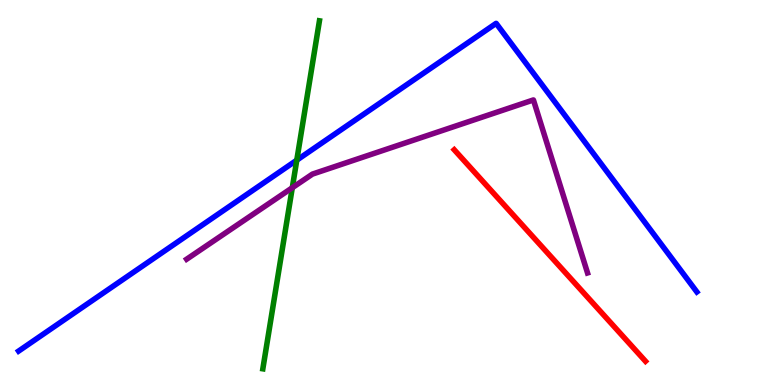[{'lines': ['blue', 'red'], 'intersections': []}, {'lines': ['green', 'red'], 'intersections': []}, {'lines': ['purple', 'red'], 'intersections': []}, {'lines': ['blue', 'green'], 'intersections': [{'x': 3.83, 'y': 5.84}]}, {'lines': ['blue', 'purple'], 'intersections': []}, {'lines': ['green', 'purple'], 'intersections': [{'x': 3.77, 'y': 5.12}]}]